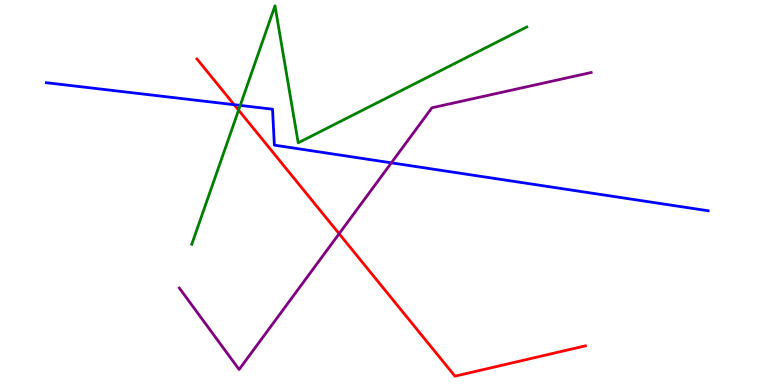[{'lines': ['blue', 'red'], 'intersections': [{'x': 3.02, 'y': 7.28}]}, {'lines': ['green', 'red'], 'intersections': [{'x': 3.08, 'y': 7.14}]}, {'lines': ['purple', 'red'], 'intersections': [{'x': 4.38, 'y': 3.93}]}, {'lines': ['blue', 'green'], 'intersections': [{'x': 3.1, 'y': 7.26}]}, {'lines': ['blue', 'purple'], 'intersections': [{'x': 5.05, 'y': 5.77}]}, {'lines': ['green', 'purple'], 'intersections': []}]